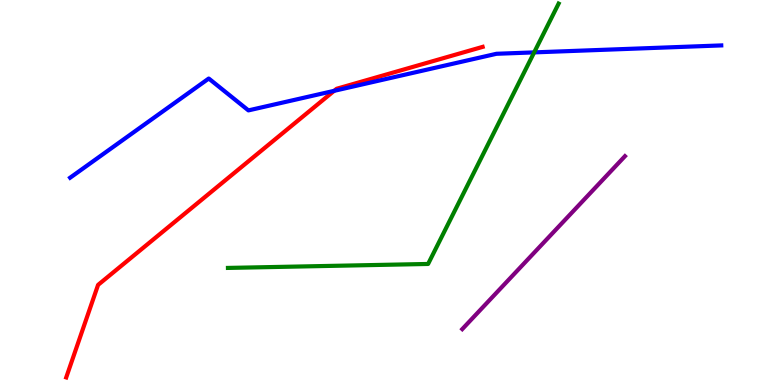[{'lines': ['blue', 'red'], 'intersections': [{'x': 4.31, 'y': 7.64}]}, {'lines': ['green', 'red'], 'intersections': []}, {'lines': ['purple', 'red'], 'intersections': []}, {'lines': ['blue', 'green'], 'intersections': [{'x': 6.89, 'y': 8.64}]}, {'lines': ['blue', 'purple'], 'intersections': []}, {'lines': ['green', 'purple'], 'intersections': []}]